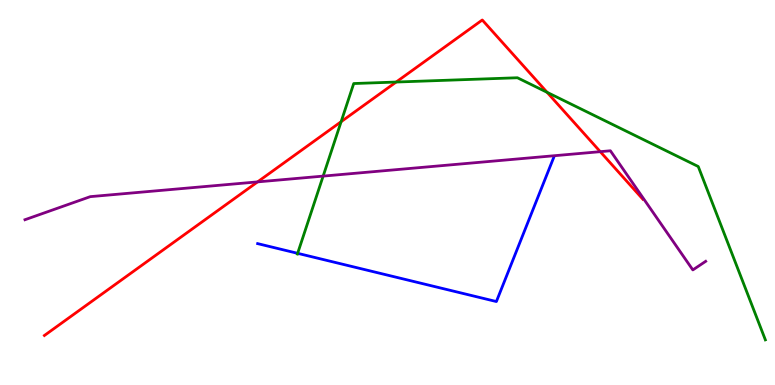[{'lines': ['blue', 'red'], 'intersections': []}, {'lines': ['green', 'red'], 'intersections': [{'x': 4.4, 'y': 6.84}, {'x': 5.11, 'y': 7.87}, {'x': 7.06, 'y': 7.6}]}, {'lines': ['purple', 'red'], 'intersections': [{'x': 3.32, 'y': 5.28}, {'x': 7.75, 'y': 6.06}]}, {'lines': ['blue', 'green'], 'intersections': [{'x': 3.84, 'y': 3.42}]}, {'lines': ['blue', 'purple'], 'intersections': []}, {'lines': ['green', 'purple'], 'intersections': [{'x': 4.17, 'y': 5.43}]}]